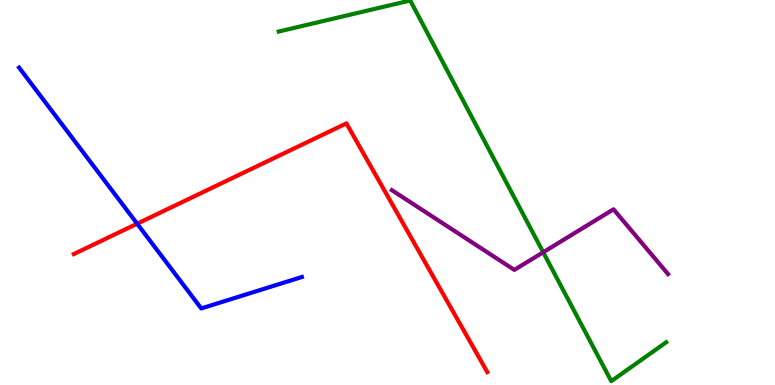[{'lines': ['blue', 'red'], 'intersections': [{'x': 1.77, 'y': 4.19}]}, {'lines': ['green', 'red'], 'intersections': []}, {'lines': ['purple', 'red'], 'intersections': []}, {'lines': ['blue', 'green'], 'intersections': []}, {'lines': ['blue', 'purple'], 'intersections': []}, {'lines': ['green', 'purple'], 'intersections': [{'x': 7.01, 'y': 3.45}]}]